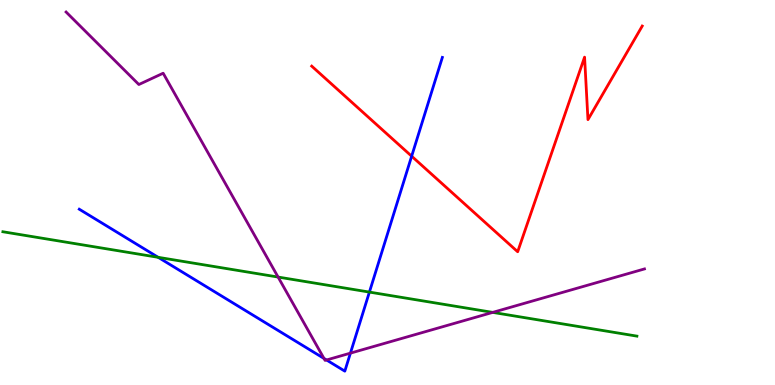[{'lines': ['blue', 'red'], 'intersections': [{'x': 5.31, 'y': 5.94}]}, {'lines': ['green', 'red'], 'intersections': []}, {'lines': ['purple', 'red'], 'intersections': []}, {'lines': ['blue', 'green'], 'intersections': [{'x': 2.04, 'y': 3.32}, {'x': 4.77, 'y': 2.41}]}, {'lines': ['blue', 'purple'], 'intersections': [{'x': 4.18, 'y': 0.69}, {'x': 4.21, 'y': 0.65}, {'x': 4.52, 'y': 0.827}]}, {'lines': ['green', 'purple'], 'intersections': [{'x': 3.59, 'y': 2.8}, {'x': 6.36, 'y': 1.89}]}]